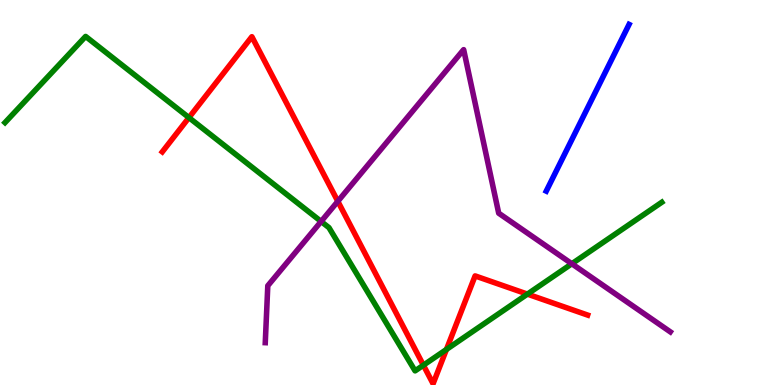[{'lines': ['blue', 'red'], 'intersections': []}, {'lines': ['green', 'red'], 'intersections': [{'x': 2.44, 'y': 6.95}, {'x': 5.46, 'y': 0.514}, {'x': 5.76, 'y': 0.923}, {'x': 6.81, 'y': 2.36}]}, {'lines': ['purple', 'red'], 'intersections': [{'x': 4.36, 'y': 4.77}]}, {'lines': ['blue', 'green'], 'intersections': []}, {'lines': ['blue', 'purple'], 'intersections': []}, {'lines': ['green', 'purple'], 'intersections': [{'x': 4.14, 'y': 4.25}, {'x': 7.38, 'y': 3.15}]}]